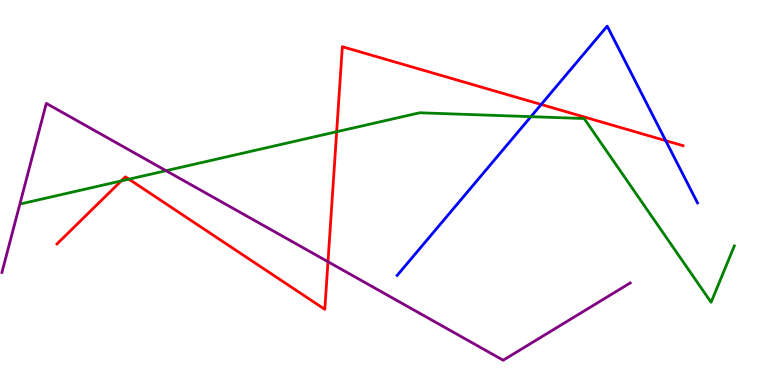[{'lines': ['blue', 'red'], 'intersections': [{'x': 6.98, 'y': 7.29}, {'x': 8.59, 'y': 6.35}]}, {'lines': ['green', 'red'], 'intersections': [{'x': 1.56, 'y': 5.3}, {'x': 1.66, 'y': 5.35}, {'x': 4.34, 'y': 6.58}]}, {'lines': ['purple', 'red'], 'intersections': [{'x': 4.23, 'y': 3.2}]}, {'lines': ['blue', 'green'], 'intersections': [{'x': 6.85, 'y': 6.97}]}, {'lines': ['blue', 'purple'], 'intersections': []}, {'lines': ['green', 'purple'], 'intersections': [{'x': 2.14, 'y': 5.57}]}]